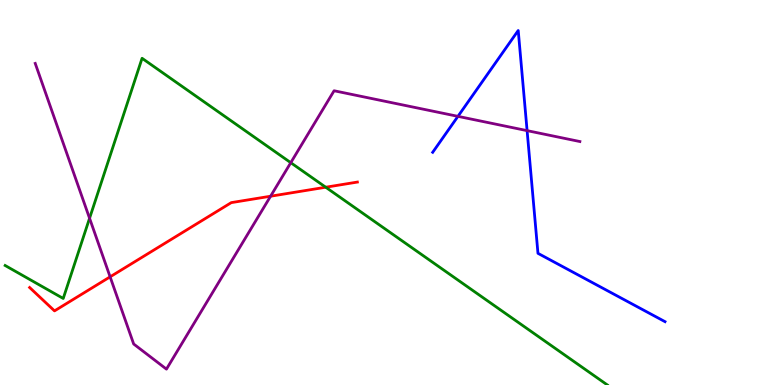[{'lines': ['blue', 'red'], 'intersections': []}, {'lines': ['green', 'red'], 'intersections': [{'x': 4.2, 'y': 5.14}]}, {'lines': ['purple', 'red'], 'intersections': [{'x': 1.42, 'y': 2.81}, {'x': 3.49, 'y': 4.9}]}, {'lines': ['blue', 'green'], 'intersections': []}, {'lines': ['blue', 'purple'], 'intersections': [{'x': 5.91, 'y': 6.98}, {'x': 6.8, 'y': 6.61}]}, {'lines': ['green', 'purple'], 'intersections': [{'x': 1.16, 'y': 4.33}, {'x': 3.75, 'y': 5.77}]}]